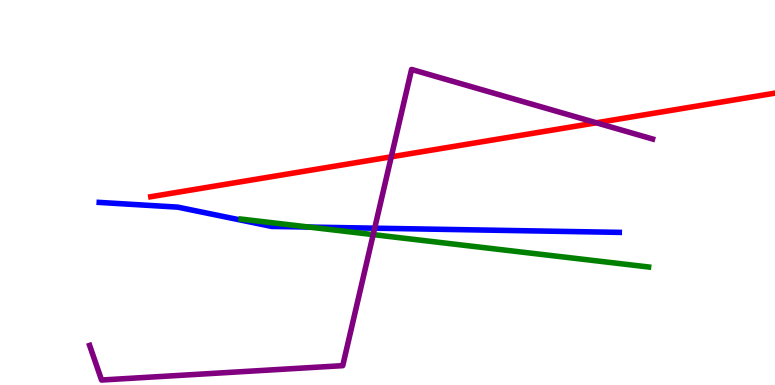[{'lines': ['blue', 'red'], 'intersections': []}, {'lines': ['green', 'red'], 'intersections': []}, {'lines': ['purple', 'red'], 'intersections': [{'x': 5.05, 'y': 5.93}, {'x': 7.7, 'y': 6.81}]}, {'lines': ['blue', 'green'], 'intersections': [{'x': 3.99, 'y': 4.1}]}, {'lines': ['blue', 'purple'], 'intersections': [{'x': 4.83, 'y': 4.07}]}, {'lines': ['green', 'purple'], 'intersections': [{'x': 4.82, 'y': 3.91}]}]